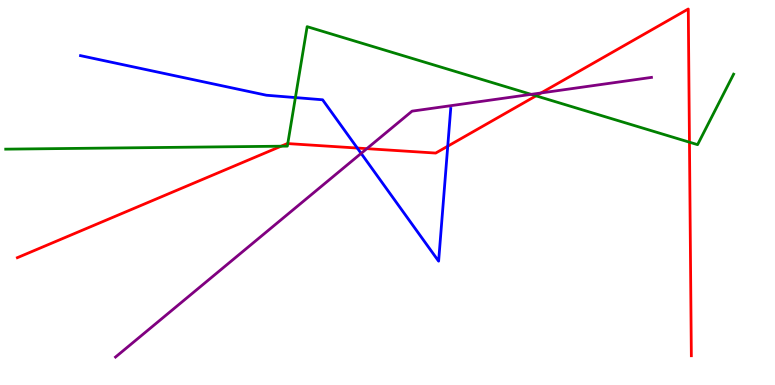[{'lines': ['blue', 'red'], 'intersections': [{'x': 4.61, 'y': 6.15}, {'x': 5.78, 'y': 6.2}]}, {'lines': ['green', 'red'], 'intersections': [{'x': 3.63, 'y': 6.2}, {'x': 3.71, 'y': 6.27}, {'x': 6.92, 'y': 7.51}, {'x': 8.9, 'y': 6.31}]}, {'lines': ['purple', 'red'], 'intersections': [{'x': 4.73, 'y': 6.14}, {'x': 6.98, 'y': 7.59}]}, {'lines': ['blue', 'green'], 'intersections': [{'x': 3.81, 'y': 7.47}]}, {'lines': ['blue', 'purple'], 'intersections': [{'x': 4.66, 'y': 6.02}]}, {'lines': ['green', 'purple'], 'intersections': [{'x': 6.85, 'y': 7.55}]}]